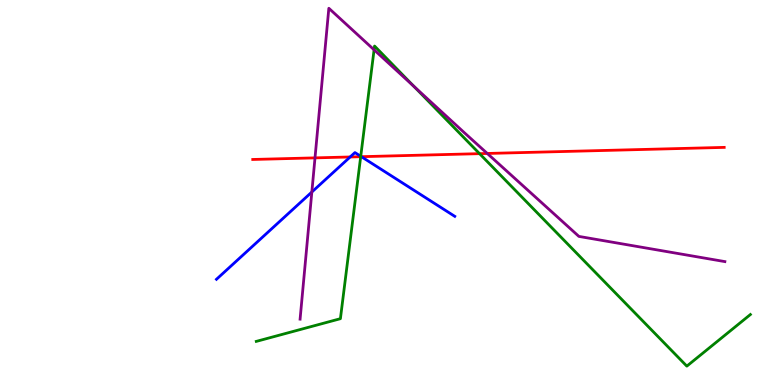[{'lines': ['blue', 'red'], 'intersections': [{'x': 4.52, 'y': 5.92}, {'x': 4.66, 'y': 5.93}]}, {'lines': ['green', 'red'], 'intersections': [{'x': 4.65, 'y': 5.93}, {'x': 6.19, 'y': 6.01}]}, {'lines': ['purple', 'red'], 'intersections': [{'x': 4.06, 'y': 5.9}, {'x': 6.29, 'y': 6.01}]}, {'lines': ['blue', 'green'], 'intersections': [{'x': 4.65, 'y': 5.94}]}, {'lines': ['blue', 'purple'], 'intersections': [{'x': 4.02, 'y': 5.01}]}, {'lines': ['green', 'purple'], 'intersections': [{'x': 4.83, 'y': 8.71}, {'x': 5.34, 'y': 7.75}]}]